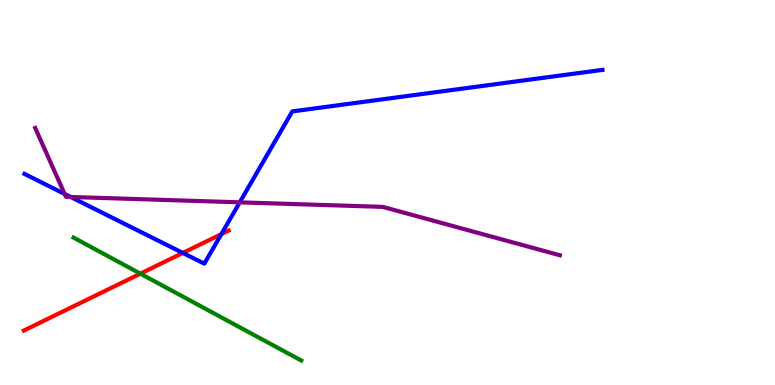[{'lines': ['blue', 'red'], 'intersections': [{'x': 2.36, 'y': 3.43}, {'x': 2.86, 'y': 3.92}]}, {'lines': ['green', 'red'], 'intersections': [{'x': 1.81, 'y': 2.89}]}, {'lines': ['purple', 'red'], 'intersections': []}, {'lines': ['blue', 'green'], 'intersections': []}, {'lines': ['blue', 'purple'], 'intersections': [{'x': 0.834, 'y': 4.96}, {'x': 0.911, 'y': 4.88}, {'x': 3.09, 'y': 4.74}]}, {'lines': ['green', 'purple'], 'intersections': []}]